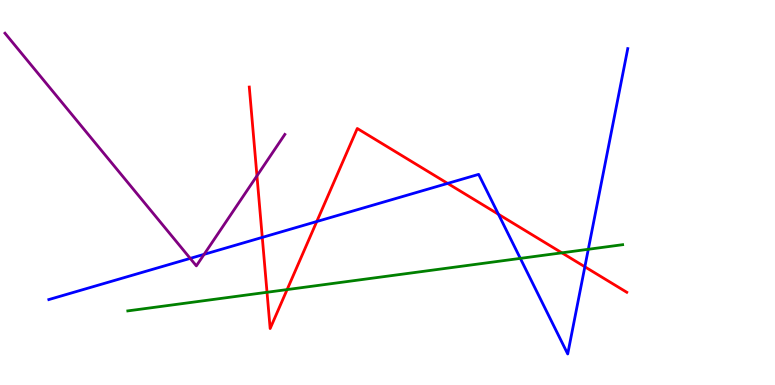[{'lines': ['blue', 'red'], 'intersections': [{'x': 3.38, 'y': 3.83}, {'x': 4.09, 'y': 4.25}, {'x': 5.78, 'y': 5.24}, {'x': 6.43, 'y': 4.43}, {'x': 7.55, 'y': 3.07}]}, {'lines': ['green', 'red'], 'intersections': [{'x': 3.45, 'y': 2.41}, {'x': 3.7, 'y': 2.48}, {'x': 7.25, 'y': 3.43}]}, {'lines': ['purple', 'red'], 'intersections': [{'x': 3.32, 'y': 5.43}]}, {'lines': ['blue', 'green'], 'intersections': [{'x': 6.71, 'y': 3.29}, {'x': 7.59, 'y': 3.53}]}, {'lines': ['blue', 'purple'], 'intersections': [{'x': 2.45, 'y': 3.29}, {'x': 2.63, 'y': 3.39}]}, {'lines': ['green', 'purple'], 'intersections': []}]